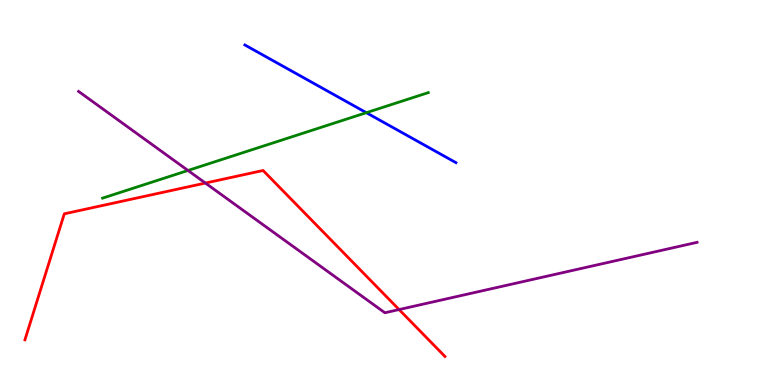[{'lines': ['blue', 'red'], 'intersections': []}, {'lines': ['green', 'red'], 'intersections': []}, {'lines': ['purple', 'red'], 'intersections': [{'x': 2.65, 'y': 5.25}, {'x': 5.15, 'y': 1.96}]}, {'lines': ['blue', 'green'], 'intersections': [{'x': 4.73, 'y': 7.07}]}, {'lines': ['blue', 'purple'], 'intersections': []}, {'lines': ['green', 'purple'], 'intersections': [{'x': 2.43, 'y': 5.57}]}]